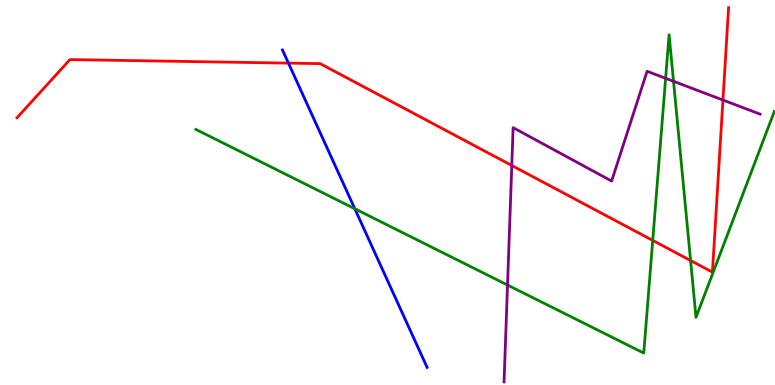[{'lines': ['blue', 'red'], 'intersections': [{'x': 3.72, 'y': 8.36}]}, {'lines': ['green', 'red'], 'intersections': [{'x': 8.42, 'y': 3.76}, {'x': 8.91, 'y': 3.23}]}, {'lines': ['purple', 'red'], 'intersections': [{'x': 6.6, 'y': 5.7}, {'x': 9.33, 'y': 7.4}]}, {'lines': ['blue', 'green'], 'intersections': [{'x': 4.58, 'y': 4.58}]}, {'lines': ['blue', 'purple'], 'intersections': []}, {'lines': ['green', 'purple'], 'intersections': [{'x': 6.55, 'y': 2.6}, {'x': 8.59, 'y': 7.97}, {'x': 8.69, 'y': 7.89}]}]